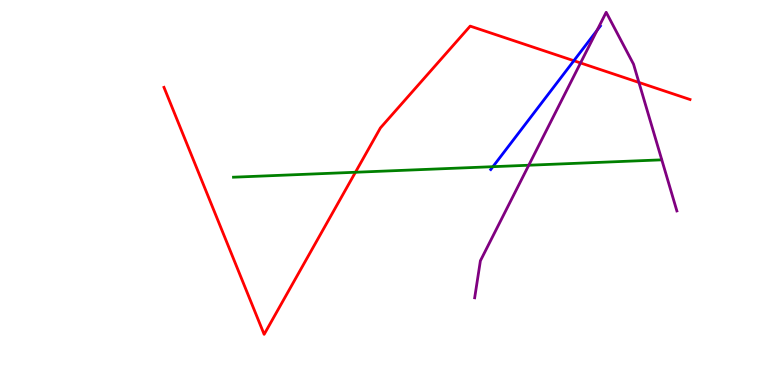[{'lines': ['blue', 'red'], 'intersections': [{'x': 7.4, 'y': 8.42}]}, {'lines': ['green', 'red'], 'intersections': [{'x': 4.59, 'y': 5.53}]}, {'lines': ['purple', 'red'], 'intersections': [{'x': 7.49, 'y': 8.36}, {'x': 8.24, 'y': 7.86}]}, {'lines': ['blue', 'green'], 'intersections': [{'x': 6.36, 'y': 5.67}]}, {'lines': ['blue', 'purple'], 'intersections': [{'x': 7.7, 'y': 9.21}]}, {'lines': ['green', 'purple'], 'intersections': [{'x': 6.82, 'y': 5.71}]}]